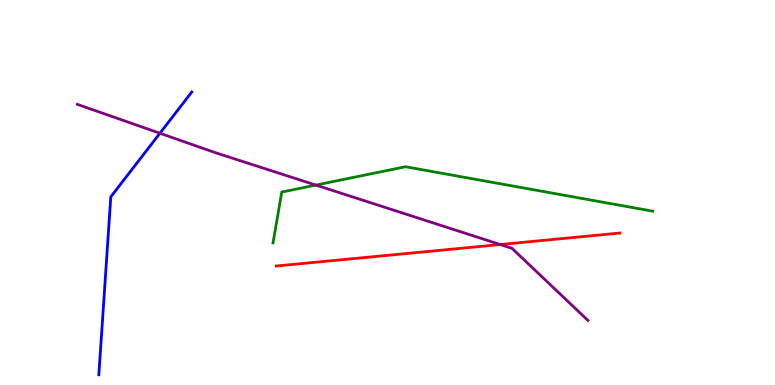[{'lines': ['blue', 'red'], 'intersections': []}, {'lines': ['green', 'red'], 'intersections': []}, {'lines': ['purple', 'red'], 'intersections': [{'x': 6.45, 'y': 3.65}]}, {'lines': ['blue', 'green'], 'intersections': []}, {'lines': ['blue', 'purple'], 'intersections': [{'x': 2.06, 'y': 6.54}]}, {'lines': ['green', 'purple'], 'intersections': [{'x': 4.08, 'y': 5.19}]}]